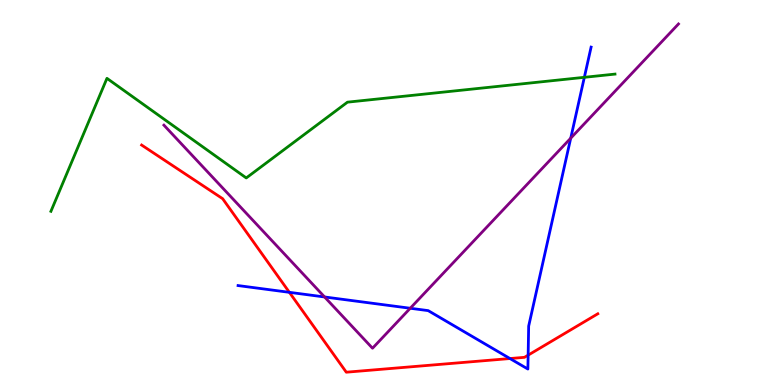[{'lines': ['blue', 'red'], 'intersections': [{'x': 3.73, 'y': 2.41}, {'x': 6.58, 'y': 0.687}, {'x': 6.81, 'y': 0.776}]}, {'lines': ['green', 'red'], 'intersections': []}, {'lines': ['purple', 'red'], 'intersections': []}, {'lines': ['blue', 'green'], 'intersections': [{'x': 7.54, 'y': 7.99}]}, {'lines': ['blue', 'purple'], 'intersections': [{'x': 4.19, 'y': 2.29}, {'x': 5.29, 'y': 1.99}, {'x': 7.36, 'y': 6.41}]}, {'lines': ['green', 'purple'], 'intersections': []}]